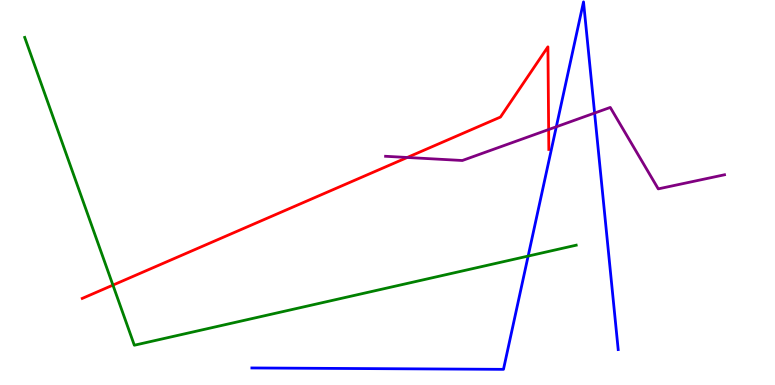[{'lines': ['blue', 'red'], 'intersections': []}, {'lines': ['green', 'red'], 'intersections': [{'x': 1.46, 'y': 2.59}]}, {'lines': ['purple', 'red'], 'intersections': [{'x': 5.25, 'y': 5.91}, {'x': 7.08, 'y': 6.64}]}, {'lines': ['blue', 'green'], 'intersections': [{'x': 6.81, 'y': 3.35}]}, {'lines': ['blue', 'purple'], 'intersections': [{'x': 7.18, 'y': 6.71}, {'x': 7.67, 'y': 7.06}]}, {'lines': ['green', 'purple'], 'intersections': []}]